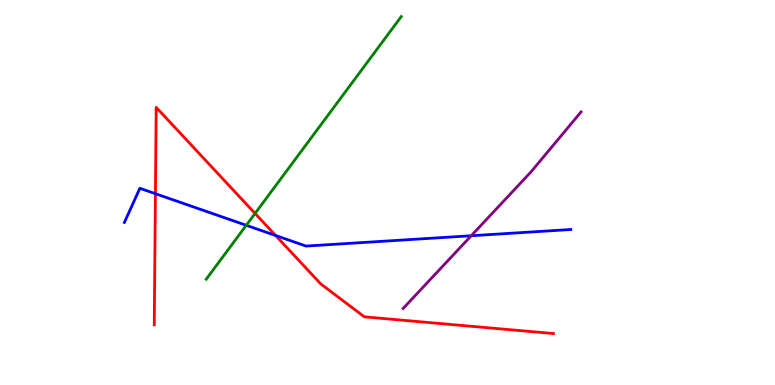[{'lines': ['blue', 'red'], 'intersections': [{'x': 2.01, 'y': 4.97}, {'x': 3.56, 'y': 3.88}]}, {'lines': ['green', 'red'], 'intersections': [{'x': 3.29, 'y': 4.46}]}, {'lines': ['purple', 'red'], 'intersections': []}, {'lines': ['blue', 'green'], 'intersections': [{'x': 3.18, 'y': 4.15}]}, {'lines': ['blue', 'purple'], 'intersections': [{'x': 6.08, 'y': 3.88}]}, {'lines': ['green', 'purple'], 'intersections': []}]